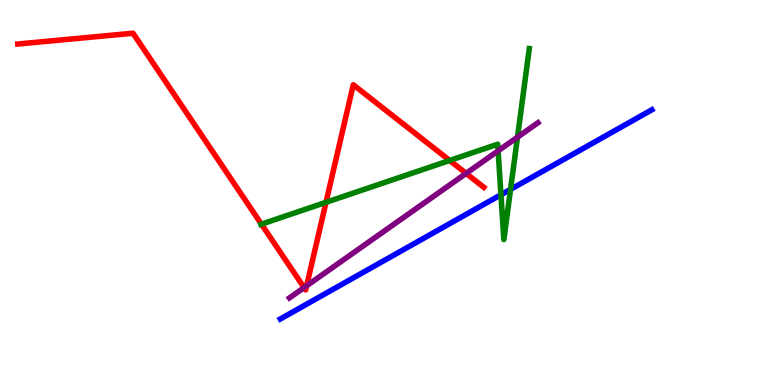[{'lines': ['blue', 'red'], 'intersections': []}, {'lines': ['green', 'red'], 'intersections': [{'x': 3.37, 'y': 4.18}, {'x': 4.21, 'y': 4.74}, {'x': 5.8, 'y': 5.83}]}, {'lines': ['purple', 'red'], 'intersections': [{'x': 3.92, 'y': 2.53}, {'x': 3.96, 'y': 2.58}, {'x': 6.01, 'y': 5.5}]}, {'lines': ['blue', 'green'], 'intersections': [{'x': 6.46, 'y': 4.94}, {'x': 6.59, 'y': 5.08}]}, {'lines': ['blue', 'purple'], 'intersections': []}, {'lines': ['green', 'purple'], 'intersections': [{'x': 6.43, 'y': 6.08}, {'x': 6.68, 'y': 6.44}]}]